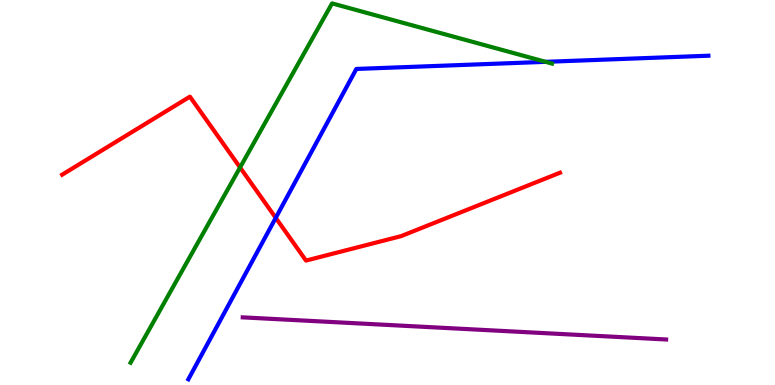[{'lines': ['blue', 'red'], 'intersections': [{'x': 3.56, 'y': 4.34}]}, {'lines': ['green', 'red'], 'intersections': [{'x': 3.1, 'y': 5.65}]}, {'lines': ['purple', 'red'], 'intersections': []}, {'lines': ['blue', 'green'], 'intersections': [{'x': 7.04, 'y': 8.39}]}, {'lines': ['blue', 'purple'], 'intersections': []}, {'lines': ['green', 'purple'], 'intersections': []}]